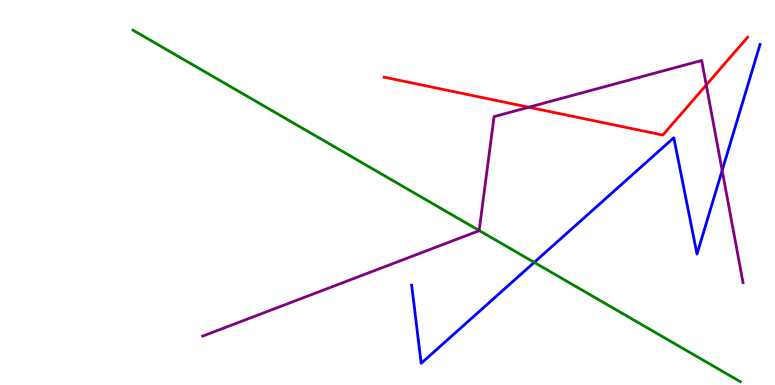[{'lines': ['blue', 'red'], 'intersections': []}, {'lines': ['green', 'red'], 'intersections': []}, {'lines': ['purple', 'red'], 'intersections': [{'x': 6.82, 'y': 7.22}, {'x': 9.11, 'y': 7.79}]}, {'lines': ['blue', 'green'], 'intersections': [{'x': 6.89, 'y': 3.18}]}, {'lines': ['blue', 'purple'], 'intersections': [{'x': 9.32, 'y': 5.57}]}, {'lines': ['green', 'purple'], 'intersections': [{'x': 6.18, 'y': 4.01}]}]